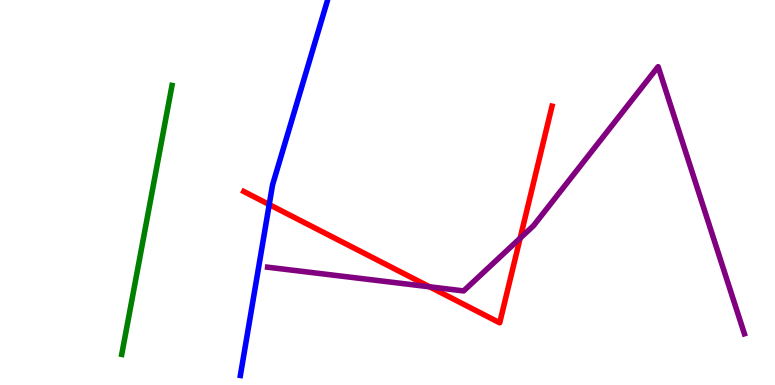[{'lines': ['blue', 'red'], 'intersections': [{'x': 3.47, 'y': 4.69}]}, {'lines': ['green', 'red'], 'intersections': []}, {'lines': ['purple', 'red'], 'intersections': [{'x': 5.54, 'y': 2.55}, {'x': 6.71, 'y': 3.81}]}, {'lines': ['blue', 'green'], 'intersections': []}, {'lines': ['blue', 'purple'], 'intersections': []}, {'lines': ['green', 'purple'], 'intersections': []}]